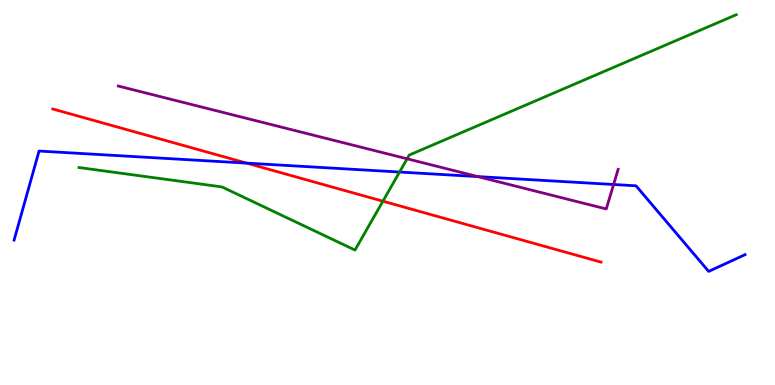[{'lines': ['blue', 'red'], 'intersections': [{'x': 3.18, 'y': 5.76}]}, {'lines': ['green', 'red'], 'intersections': [{'x': 4.94, 'y': 4.77}]}, {'lines': ['purple', 'red'], 'intersections': []}, {'lines': ['blue', 'green'], 'intersections': [{'x': 5.16, 'y': 5.53}]}, {'lines': ['blue', 'purple'], 'intersections': [{'x': 6.16, 'y': 5.41}, {'x': 7.92, 'y': 5.21}]}, {'lines': ['green', 'purple'], 'intersections': [{'x': 5.25, 'y': 5.88}]}]